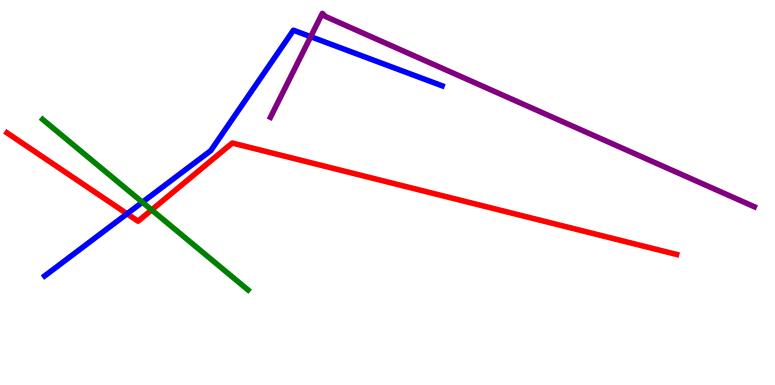[{'lines': ['blue', 'red'], 'intersections': [{'x': 1.64, 'y': 4.45}]}, {'lines': ['green', 'red'], 'intersections': [{'x': 1.96, 'y': 4.55}]}, {'lines': ['purple', 'red'], 'intersections': []}, {'lines': ['blue', 'green'], 'intersections': [{'x': 1.84, 'y': 4.75}]}, {'lines': ['blue', 'purple'], 'intersections': [{'x': 4.01, 'y': 9.05}]}, {'lines': ['green', 'purple'], 'intersections': []}]